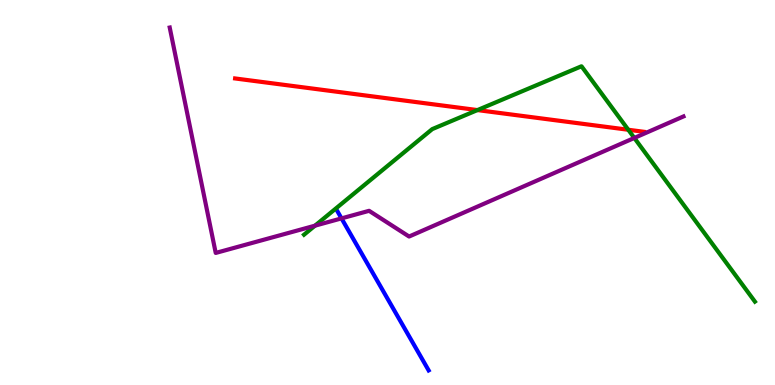[{'lines': ['blue', 'red'], 'intersections': []}, {'lines': ['green', 'red'], 'intersections': [{'x': 6.16, 'y': 7.14}, {'x': 8.11, 'y': 6.63}]}, {'lines': ['purple', 'red'], 'intersections': []}, {'lines': ['blue', 'green'], 'intersections': []}, {'lines': ['blue', 'purple'], 'intersections': [{'x': 4.41, 'y': 4.33}]}, {'lines': ['green', 'purple'], 'intersections': [{'x': 4.06, 'y': 4.14}, {'x': 8.18, 'y': 6.42}]}]